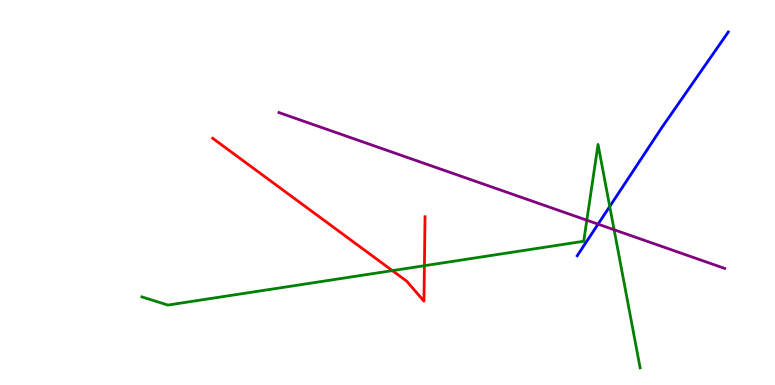[{'lines': ['blue', 'red'], 'intersections': []}, {'lines': ['green', 'red'], 'intersections': [{'x': 5.06, 'y': 2.97}, {'x': 5.48, 'y': 3.1}]}, {'lines': ['purple', 'red'], 'intersections': []}, {'lines': ['blue', 'green'], 'intersections': [{'x': 7.87, 'y': 4.64}]}, {'lines': ['blue', 'purple'], 'intersections': [{'x': 7.72, 'y': 4.18}]}, {'lines': ['green', 'purple'], 'intersections': [{'x': 7.57, 'y': 4.28}, {'x': 7.92, 'y': 4.03}]}]